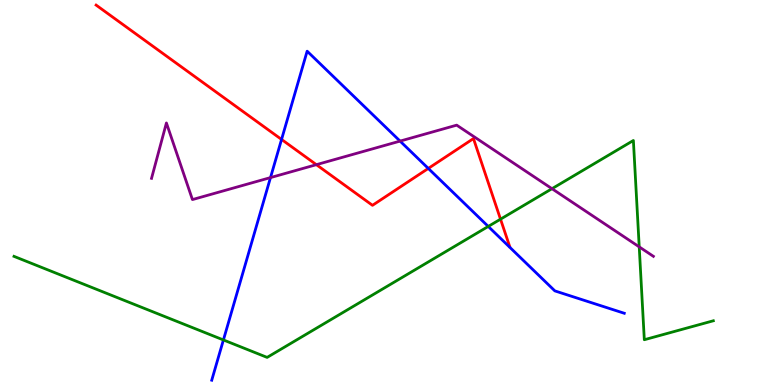[{'lines': ['blue', 'red'], 'intersections': [{'x': 3.63, 'y': 6.38}, {'x': 5.53, 'y': 5.63}]}, {'lines': ['green', 'red'], 'intersections': [{'x': 6.46, 'y': 4.31}]}, {'lines': ['purple', 'red'], 'intersections': [{'x': 4.08, 'y': 5.72}]}, {'lines': ['blue', 'green'], 'intersections': [{'x': 2.88, 'y': 1.17}, {'x': 6.3, 'y': 4.12}]}, {'lines': ['blue', 'purple'], 'intersections': [{'x': 3.49, 'y': 5.39}, {'x': 5.16, 'y': 6.34}]}, {'lines': ['green', 'purple'], 'intersections': [{'x': 7.12, 'y': 5.1}, {'x': 8.25, 'y': 3.59}]}]